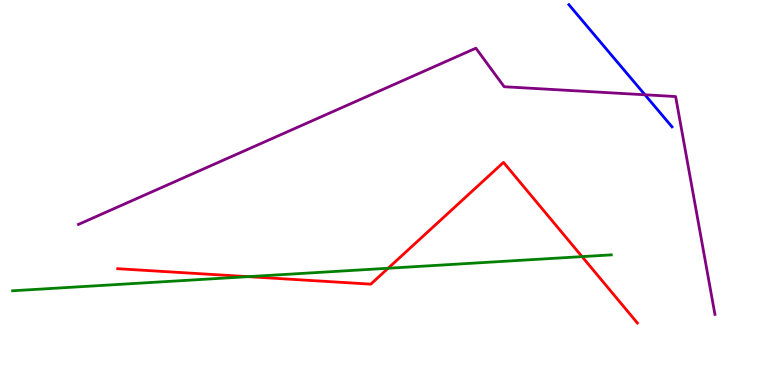[{'lines': ['blue', 'red'], 'intersections': []}, {'lines': ['green', 'red'], 'intersections': [{'x': 3.2, 'y': 2.81}, {'x': 5.01, 'y': 3.03}, {'x': 7.51, 'y': 3.33}]}, {'lines': ['purple', 'red'], 'intersections': []}, {'lines': ['blue', 'green'], 'intersections': []}, {'lines': ['blue', 'purple'], 'intersections': [{'x': 8.32, 'y': 7.54}]}, {'lines': ['green', 'purple'], 'intersections': []}]